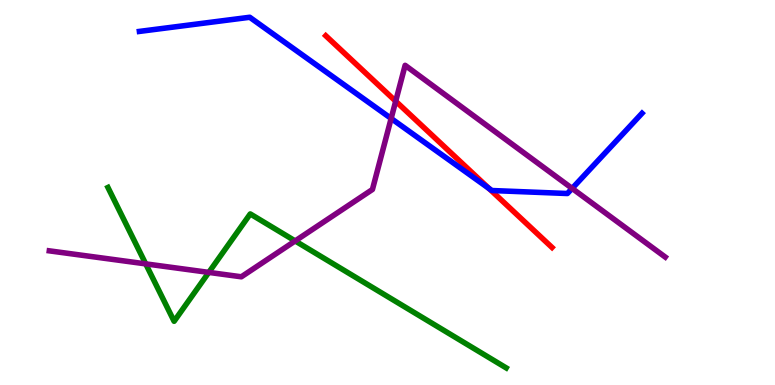[{'lines': ['blue', 'red'], 'intersections': [{'x': 6.31, 'y': 5.1}]}, {'lines': ['green', 'red'], 'intersections': []}, {'lines': ['purple', 'red'], 'intersections': [{'x': 5.11, 'y': 7.37}]}, {'lines': ['blue', 'green'], 'intersections': []}, {'lines': ['blue', 'purple'], 'intersections': [{'x': 5.05, 'y': 6.92}, {'x': 7.38, 'y': 5.11}]}, {'lines': ['green', 'purple'], 'intersections': [{'x': 1.88, 'y': 3.15}, {'x': 2.69, 'y': 2.92}, {'x': 3.81, 'y': 3.74}]}]